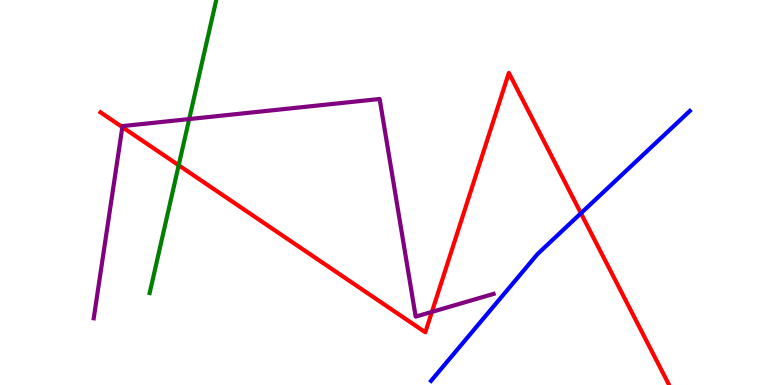[{'lines': ['blue', 'red'], 'intersections': [{'x': 7.5, 'y': 4.46}]}, {'lines': ['green', 'red'], 'intersections': [{'x': 2.31, 'y': 5.71}]}, {'lines': ['purple', 'red'], 'intersections': [{'x': 1.58, 'y': 6.7}, {'x': 5.57, 'y': 1.9}]}, {'lines': ['blue', 'green'], 'intersections': []}, {'lines': ['blue', 'purple'], 'intersections': []}, {'lines': ['green', 'purple'], 'intersections': [{'x': 2.44, 'y': 6.91}]}]